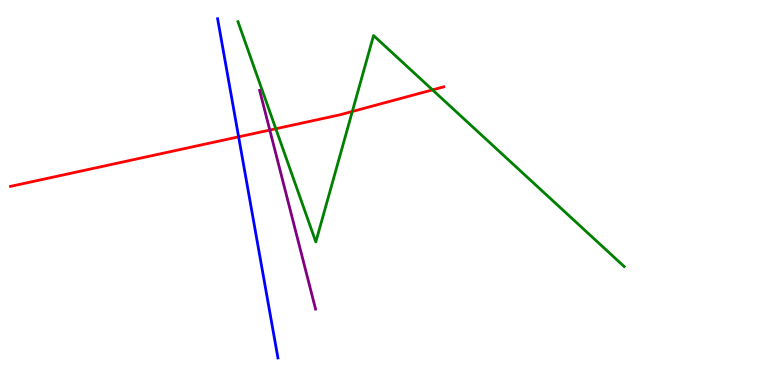[{'lines': ['blue', 'red'], 'intersections': [{'x': 3.08, 'y': 6.45}]}, {'lines': ['green', 'red'], 'intersections': [{'x': 3.56, 'y': 6.66}, {'x': 4.55, 'y': 7.1}, {'x': 5.58, 'y': 7.67}]}, {'lines': ['purple', 'red'], 'intersections': [{'x': 3.48, 'y': 6.62}]}, {'lines': ['blue', 'green'], 'intersections': []}, {'lines': ['blue', 'purple'], 'intersections': []}, {'lines': ['green', 'purple'], 'intersections': []}]